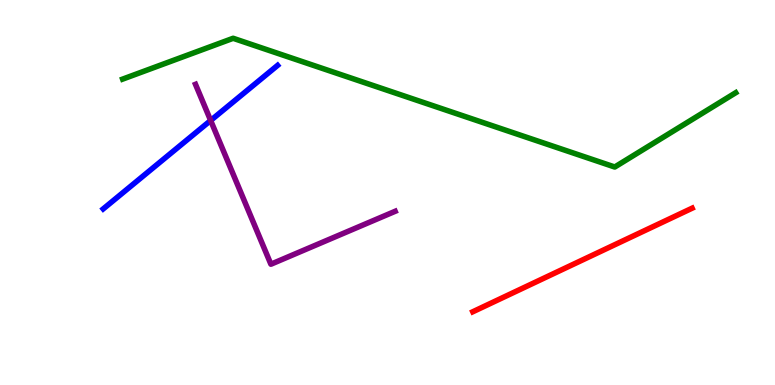[{'lines': ['blue', 'red'], 'intersections': []}, {'lines': ['green', 'red'], 'intersections': []}, {'lines': ['purple', 'red'], 'intersections': []}, {'lines': ['blue', 'green'], 'intersections': []}, {'lines': ['blue', 'purple'], 'intersections': [{'x': 2.72, 'y': 6.87}]}, {'lines': ['green', 'purple'], 'intersections': []}]